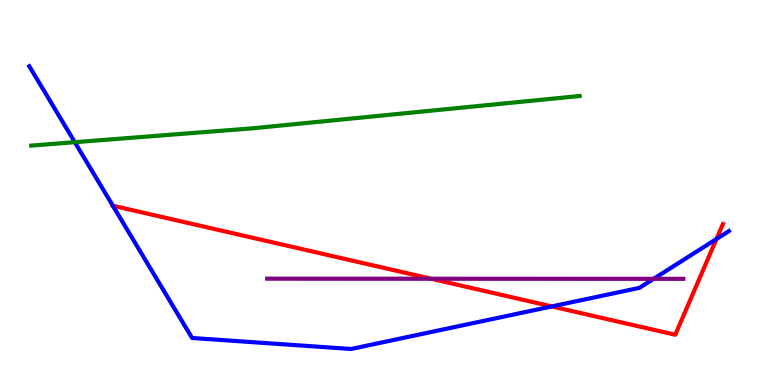[{'lines': ['blue', 'red'], 'intersections': [{'x': 1.46, 'y': 4.66}, {'x': 7.12, 'y': 2.04}, {'x': 9.24, 'y': 3.79}]}, {'lines': ['green', 'red'], 'intersections': []}, {'lines': ['purple', 'red'], 'intersections': [{'x': 5.56, 'y': 2.76}]}, {'lines': ['blue', 'green'], 'intersections': [{'x': 0.965, 'y': 6.31}]}, {'lines': ['blue', 'purple'], 'intersections': [{'x': 8.43, 'y': 2.76}]}, {'lines': ['green', 'purple'], 'intersections': []}]